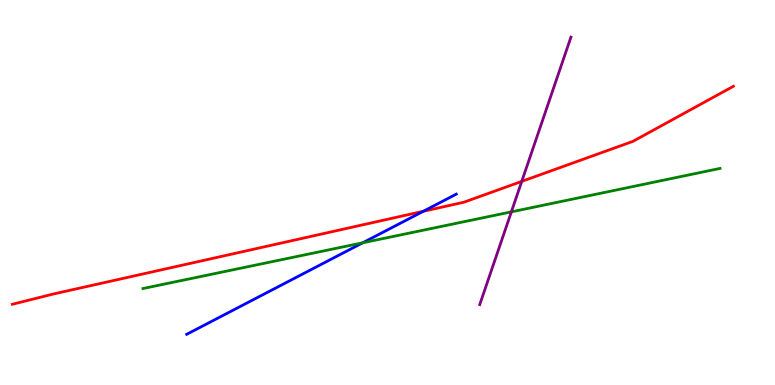[{'lines': ['blue', 'red'], 'intersections': [{'x': 5.46, 'y': 4.51}]}, {'lines': ['green', 'red'], 'intersections': []}, {'lines': ['purple', 'red'], 'intersections': [{'x': 6.73, 'y': 5.29}]}, {'lines': ['blue', 'green'], 'intersections': [{'x': 4.68, 'y': 3.69}]}, {'lines': ['blue', 'purple'], 'intersections': []}, {'lines': ['green', 'purple'], 'intersections': [{'x': 6.6, 'y': 4.5}]}]